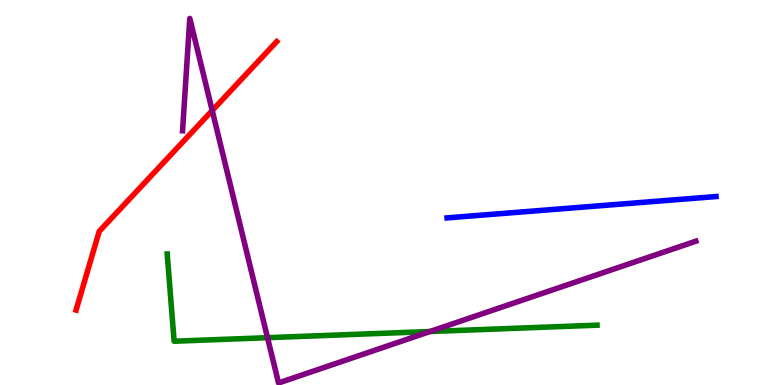[{'lines': ['blue', 'red'], 'intersections': []}, {'lines': ['green', 'red'], 'intersections': []}, {'lines': ['purple', 'red'], 'intersections': [{'x': 2.74, 'y': 7.13}]}, {'lines': ['blue', 'green'], 'intersections': []}, {'lines': ['blue', 'purple'], 'intersections': []}, {'lines': ['green', 'purple'], 'intersections': [{'x': 3.45, 'y': 1.23}, {'x': 5.55, 'y': 1.39}]}]